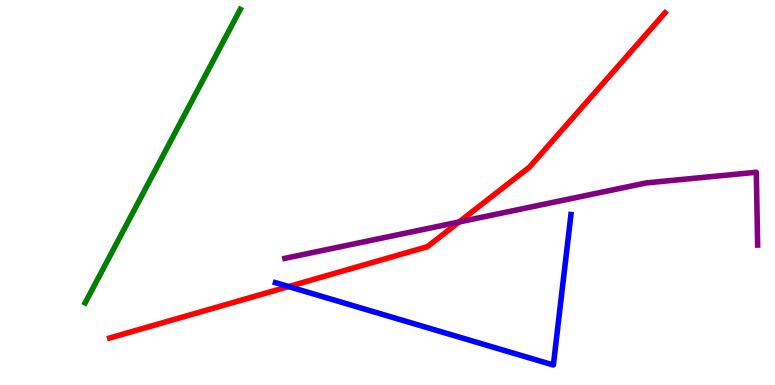[{'lines': ['blue', 'red'], 'intersections': [{'x': 3.72, 'y': 2.56}]}, {'lines': ['green', 'red'], 'intersections': []}, {'lines': ['purple', 'red'], 'intersections': [{'x': 5.92, 'y': 4.23}]}, {'lines': ['blue', 'green'], 'intersections': []}, {'lines': ['blue', 'purple'], 'intersections': []}, {'lines': ['green', 'purple'], 'intersections': []}]